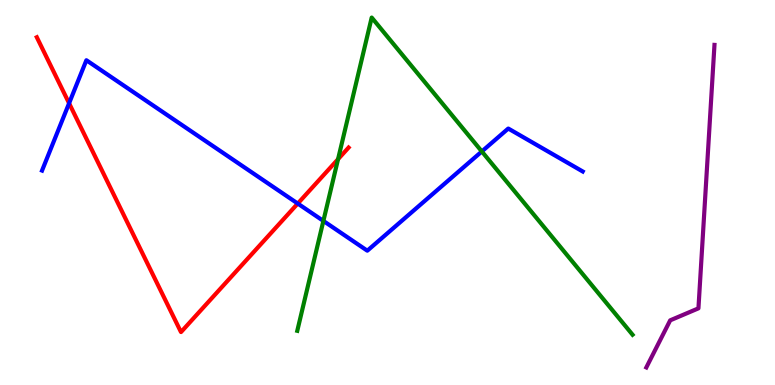[{'lines': ['blue', 'red'], 'intersections': [{'x': 0.892, 'y': 7.32}, {'x': 3.84, 'y': 4.71}]}, {'lines': ['green', 'red'], 'intersections': [{'x': 4.36, 'y': 5.87}]}, {'lines': ['purple', 'red'], 'intersections': []}, {'lines': ['blue', 'green'], 'intersections': [{'x': 4.17, 'y': 4.26}, {'x': 6.22, 'y': 6.07}]}, {'lines': ['blue', 'purple'], 'intersections': []}, {'lines': ['green', 'purple'], 'intersections': []}]